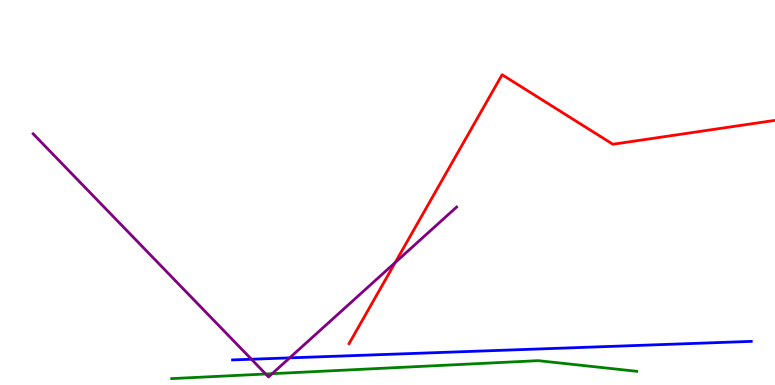[{'lines': ['blue', 'red'], 'intersections': []}, {'lines': ['green', 'red'], 'intersections': []}, {'lines': ['purple', 'red'], 'intersections': [{'x': 5.1, 'y': 3.18}]}, {'lines': ['blue', 'green'], 'intersections': []}, {'lines': ['blue', 'purple'], 'intersections': [{'x': 3.24, 'y': 0.669}, {'x': 3.74, 'y': 0.705}]}, {'lines': ['green', 'purple'], 'intersections': [{'x': 3.43, 'y': 0.286}, {'x': 3.51, 'y': 0.294}]}]